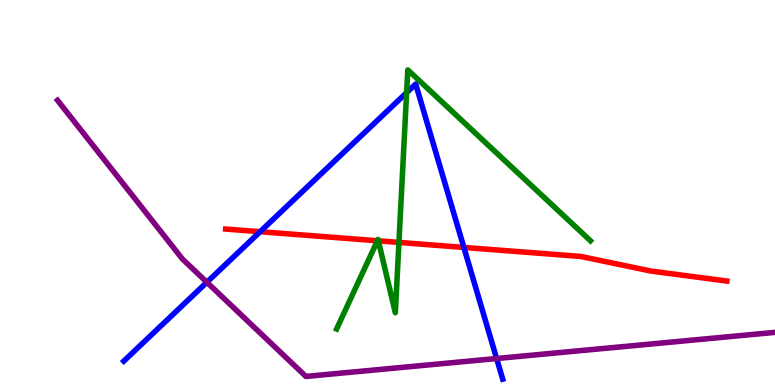[{'lines': ['blue', 'red'], 'intersections': [{'x': 3.36, 'y': 3.98}, {'x': 5.99, 'y': 3.57}]}, {'lines': ['green', 'red'], 'intersections': [{'x': 4.87, 'y': 3.75}, {'x': 4.88, 'y': 3.74}, {'x': 5.15, 'y': 3.7}]}, {'lines': ['purple', 'red'], 'intersections': []}, {'lines': ['blue', 'green'], 'intersections': [{'x': 5.25, 'y': 7.59}]}, {'lines': ['blue', 'purple'], 'intersections': [{'x': 2.67, 'y': 2.67}, {'x': 6.41, 'y': 0.688}]}, {'lines': ['green', 'purple'], 'intersections': []}]